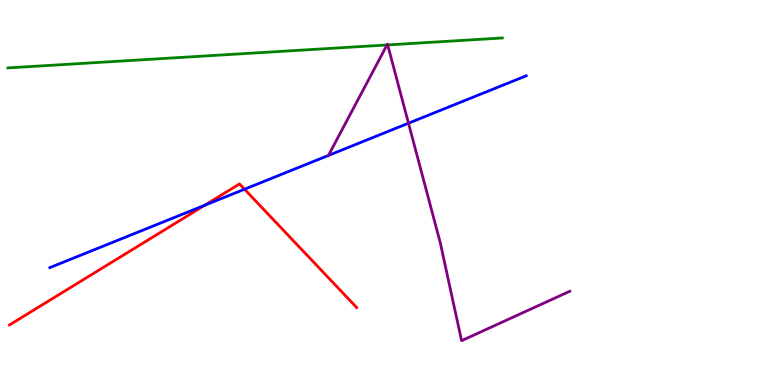[{'lines': ['blue', 'red'], 'intersections': [{'x': 2.64, 'y': 4.67}, {'x': 3.16, 'y': 5.08}]}, {'lines': ['green', 'red'], 'intersections': []}, {'lines': ['purple', 'red'], 'intersections': []}, {'lines': ['blue', 'green'], 'intersections': []}, {'lines': ['blue', 'purple'], 'intersections': [{'x': 4.24, 'y': 5.96}, {'x': 5.27, 'y': 6.8}]}, {'lines': ['green', 'purple'], 'intersections': [{'x': 4.99, 'y': 8.83}, {'x': 5.0, 'y': 8.83}]}]